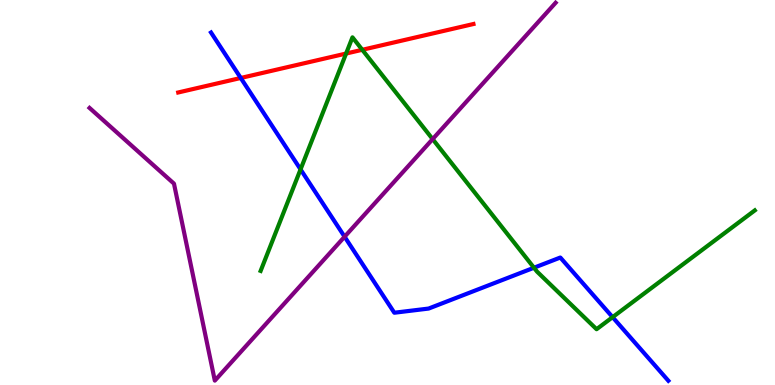[{'lines': ['blue', 'red'], 'intersections': [{'x': 3.11, 'y': 7.97}]}, {'lines': ['green', 'red'], 'intersections': [{'x': 4.47, 'y': 8.61}, {'x': 4.67, 'y': 8.71}]}, {'lines': ['purple', 'red'], 'intersections': []}, {'lines': ['blue', 'green'], 'intersections': [{'x': 3.88, 'y': 5.6}, {'x': 6.89, 'y': 3.05}, {'x': 7.9, 'y': 1.76}]}, {'lines': ['blue', 'purple'], 'intersections': [{'x': 4.45, 'y': 3.85}]}, {'lines': ['green', 'purple'], 'intersections': [{'x': 5.58, 'y': 6.39}]}]